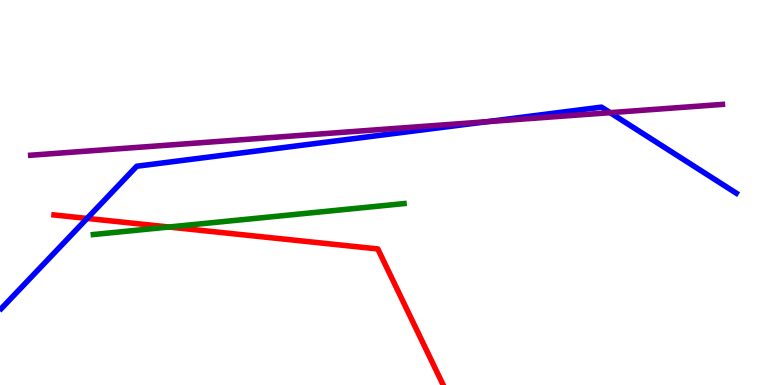[{'lines': ['blue', 'red'], 'intersections': [{'x': 1.12, 'y': 4.33}]}, {'lines': ['green', 'red'], 'intersections': [{'x': 2.18, 'y': 4.1}]}, {'lines': ['purple', 'red'], 'intersections': []}, {'lines': ['blue', 'green'], 'intersections': []}, {'lines': ['blue', 'purple'], 'intersections': [{'x': 6.28, 'y': 6.84}, {'x': 7.87, 'y': 7.07}]}, {'lines': ['green', 'purple'], 'intersections': []}]